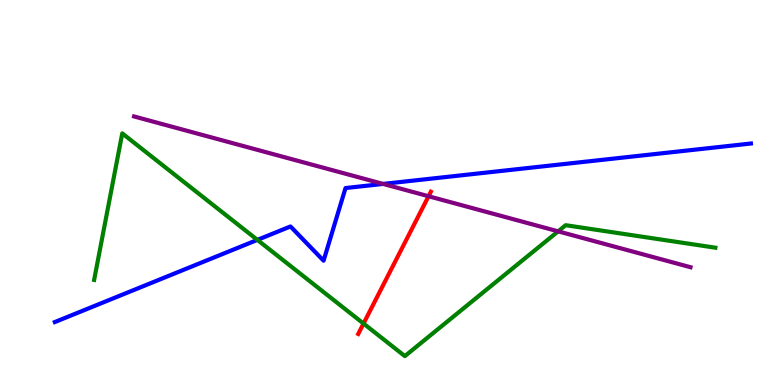[{'lines': ['blue', 'red'], 'intersections': []}, {'lines': ['green', 'red'], 'intersections': [{'x': 4.69, 'y': 1.6}]}, {'lines': ['purple', 'red'], 'intersections': [{'x': 5.53, 'y': 4.9}]}, {'lines': ['blue', 'green'], 'intersections': [{'x': 3.32, 'y': 3.77}]}, {'lines': ['blue', 'purple'], 'intersections': [{'x': 4.94, 'y': 5.22}]}, {'lines': ['green', 'purple'], 'intersections': [{'x': 7.2, 'y': 3.99}]}]